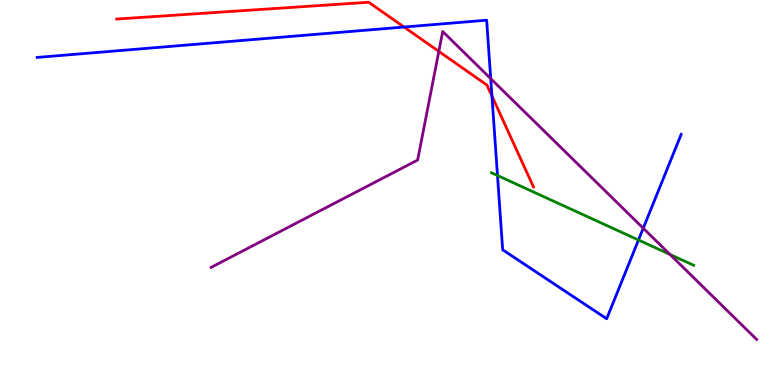[{'lines': ['blue', 'red'], 'intersections': [{'x': 5.21, 'y': 9.3}, {'x': 6.35, 'y': 7.51}]}, {'lines': ['green', 'red'], 'intersections': []}, {'lines': ['purple', 'red'], 'intersections': [{'x': 5.66, 'y': 8.67}]}, {'lines': ['blue', 'green'], 'intersections': [{'x': 6.42, 'y': 5.44}, {'x': 8.24, 'y': 3.77}]}, {'lines': ['blue', 'purple'], 'intersections': [{'x': 6.33, 'y': 7.96}, {'x': 8.3, 'y': 4.07}]}, {'lines': ['green', 'purple'], 'intersections': [{'x': 8.65, 'y': 3.39}]}]